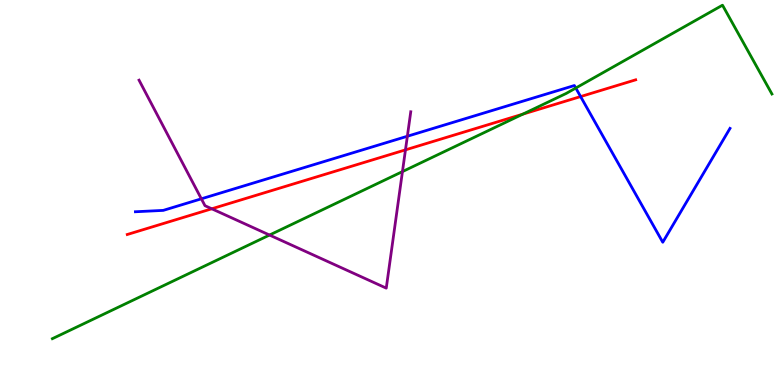[{'lines': ['blue', 'red'], 'intersections': [{'x': 7.49, 'y': 7.49}]}, {'lines': ['green', 'red'], 'intersections': [{'x': 6.75, 'y': 7.03}]}, {'lines': ['purple', 'red'], 'intersections': [{'x': 2.73, 'y': 4.58}, {'x': 5.23, 'y': 6.11}]}, {'lines': ['blue', 'green'], 'intersections': [{'x': 7.43, 'y': 7.71}]}, {'lines': ['blue', 'purple'], 'intersections': [{'x': 2.6, 'y': 4.84}, {'x': 5.26, 'y': 6.46}]}, {'lines': ['green', 'purple'], 'intersections': [{'x': 3.48, 'y': 3.89}, {'x': 5.19, 'y': 5.54}]}]